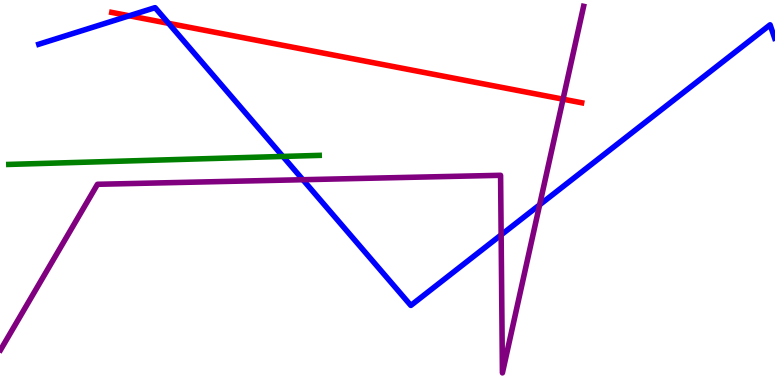[{'lines': ['blue', 'red'], 'intersections': [{'x': 1.67, 'y': 9.59}, {'x': 2.18, 'y': 9.39}]}, {'lines': ['green', 'red'], 'intersections': []}, {'lines': ['purple', 'red'], 'intersections': [{'x': 7.27, 'y': 7.42}]}, {'lines': ['blue', 'green'], 'intersections': [{'x': 3.65, 'y': 5.94}]}, {'lines': ['blue', 'purple'], 'intersections': [{'x': 3.91, 'y': 5.33}, {'x': 6.47, 'y': 3.9}, {'x': 6.96, 'y': 4.68}]}, {'lines': ['green', 'purple'], 'intersections': []}]